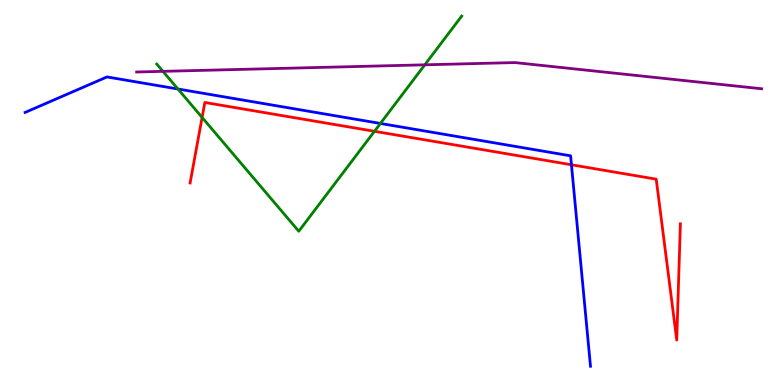[{'lines': ['blue', 'red'], 'intersections': [{'x': 7.37, 'y': 5.72}]}, {'lines': ['green', 'red'], 'intersections': [{'x': 2.61, 'y': 6.95}, {'x': 4.83, 'y': 6.59}]}, {'lines': ['purple', 'red'], 'intersections': []}, {'lines': ['blue', 'green'], 'intersections': [{'x': 2.3, 'y': 7.69}, {'x': 4.91, 'y': 6.79}]}, {'lines': ['blue', 'purple'], 'intersections': []}, {'lines': ['green', 'purple'], 'intersections': [{'x': 2.1, 'y': 8.15}, {'x': 5.48, 'y': 8.32}]}]